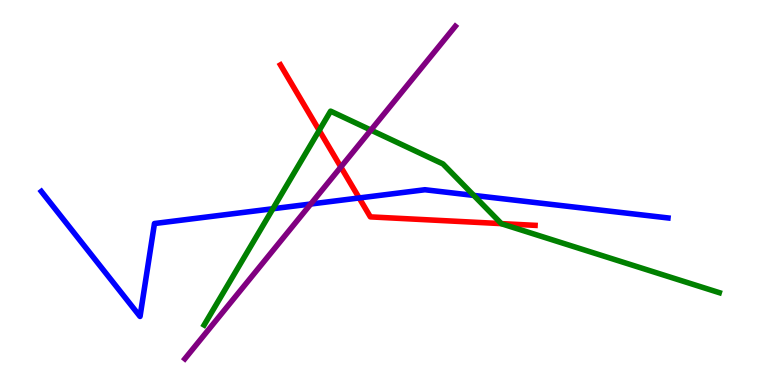[{'lines': ['blue', 'red'], 'intersections': [{'x': 4.63, 'y': 4.86}]}, {'lines': ['green', 'red'], 'intersections': [{'x': 4.12, 'y': 6.61}, {'x': 6.47, 'y': 4.19}]}, {'lines': ['purple', 'red'], 'intersections': [{'x': 4.4, 'y': 5.66}]}, {'lines': ['blue', 'green'], 'intersections': [{'x': 3.52, 'y': 4.58}, {'x': 6.11, 'y': 4.92}]}, {'lines': ['blue', 'purple'], 'intersections': [{'x': 4.01, 'y': 4.7}]}, {'lines': ['green', 'purple'], 'intersections': [{'x': 4.79, 'y': 6.62}]}]